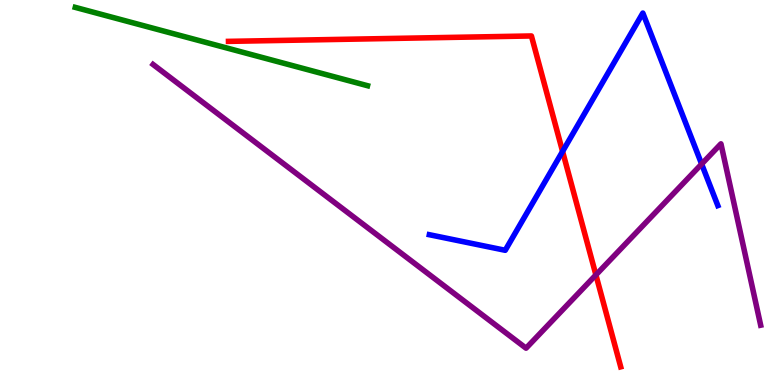[{'lines': ['blue', 'red'], 'intersections': [{'x': 7.26, 'y': 6.07}]}, {'lines': ['green', 'red'], 'intersections': []}, {'lines': ['purple', 'red'], 'intersections': [{'x': 7.69, 'y': 2.86}]}, {'lines': ['blue', 'green'], 'intersections': []}, {'lines': ['blue', 'purple'], 'intersections': [{'x': 9.05, 'y': 5.74}]}, {'lines': ['green', 'purple'], 'intersections': []}]